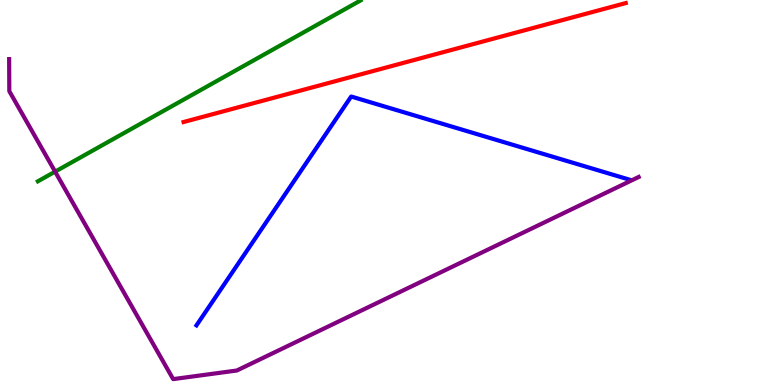[{'lines': ['blue', 'red'], 'intersections': []}, {'lines': ['green', 'red'], 'intersections': []}, {'lines': ['purple', 'red'], 'intersections': []}, {'lines': ['blue', 'green'], 'intersections': []}, {'lines': ['blue', 'purple'], 'intersections': []}, {'lines': ['green', 'purple'], 'intersections': [{'x': 0.711, 'y': 5.54}]}]